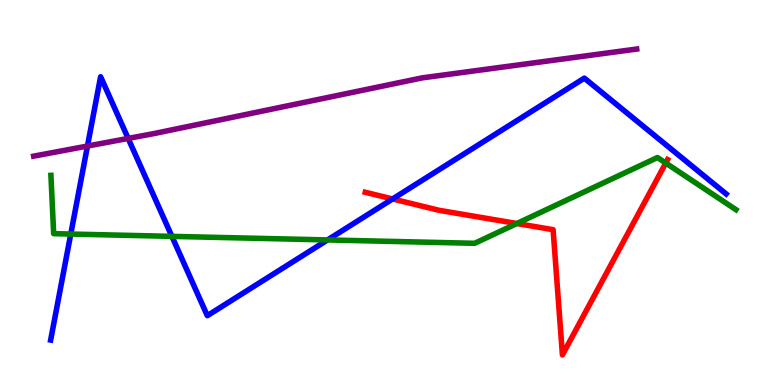[{'lines': ['blue', 'red'], 'intersections': [{'x': 5.07, 'y': 4.83}]}, {'lines': ['green', 'red'], 'intersections': [{'x': 6.67, 'y': 4.19}, {'x': 8.59, 'y': 5.77}]}, {'lines': ['purple', 'red'], 'intersections': []}, {'lines': ['blue', 'green'], 'intersections': [{'x': 0.913, 'y': 3.92}, {'x': 2.22, 'y': 3.86}, {'x': 4.23, 'y': 3.77}]}, {'lines': ['blue', 'purple'], 'intersections': [{'x': 1.13, 'y': 6.21}, {'x': 1.65, 'y': 6.4}]}, {'lines': ['green', 'purple'], 'intersections': []}]